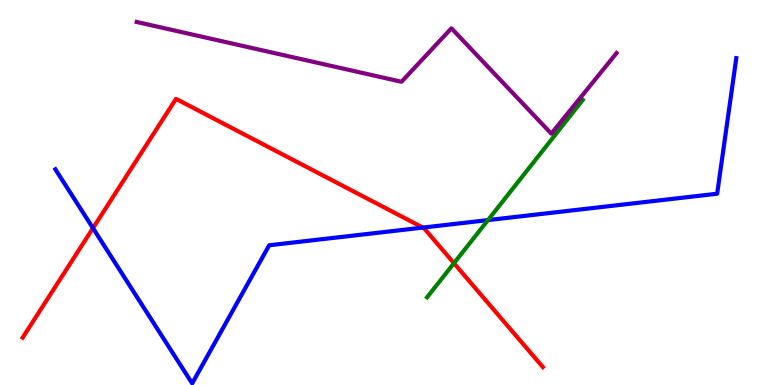[{'lines': ['blue', 'red'], 'intersections': [{'x': 1.2, 'y': 4.07}, {'x': 5.46, 'y': 4.09}]}, {'lines': ['green', 'red'], 'intersections': [{'x': 5.86, 'y': 3.16}]}, {'lines': ['purple', 'red'], 'intersections': []}, {'lines': ['blue', 'green'], 'intersections': [{'x': 6.3, 'y': 4.28}]}, {'lines': ['blue', 'purple'], 'intersections': []}, {'lines': ['green', 'purple'], 'intersections': []}]